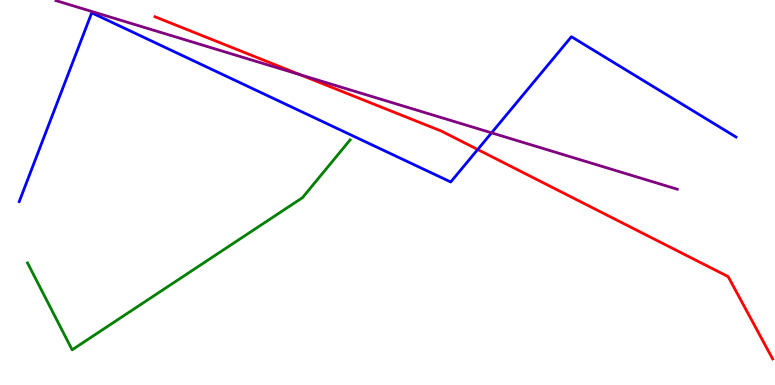[{'lines': ['blue', 'red'], 'intersections': [{'x': 6.16, 'y': 6.12}]}, {'lines': ['green', 'red'], 'intersections': []}, {'lines': ['purple', 'red'], 'intersections': [{'x': 3.87, 'y': 8.06}]}, {'lines': ['blue', 'green'], 'intersections': []}, {'lines': ['blue', 'purple'], 'intersections': [{'x': 6.34, 'y': 6.55}]}, {'lines': ['green', 'purple'], 'intersections': []}]